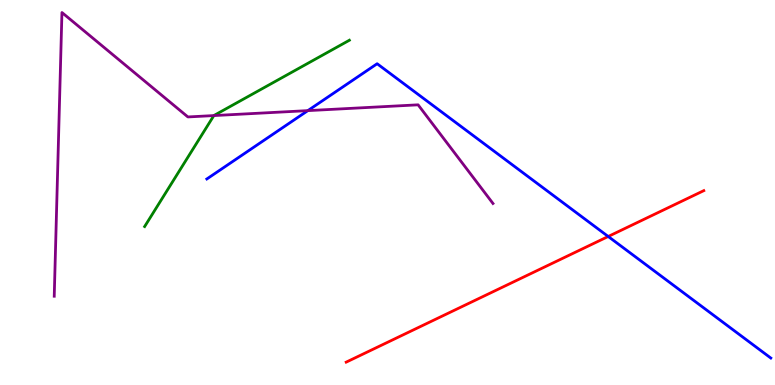[{'lines': ['blue', 'red'], 'intersections': [{'x': 7.85, 'y': 3.86}]}, {'lines': ['green', 'red'], 'intersections': []}, {'lines': ['purple', 'red'], 'intersections': []}, {'lines': ['blue', 'green'], 'intersections': []}, {'lines': ['blue', 'purple'], 'intersections': [{'x': 3.97, 'y': 7.13}]}, {'lines': ['green', 'purple'], 'intersections': [{'x': 2.76, 'y': 7.0}]}]